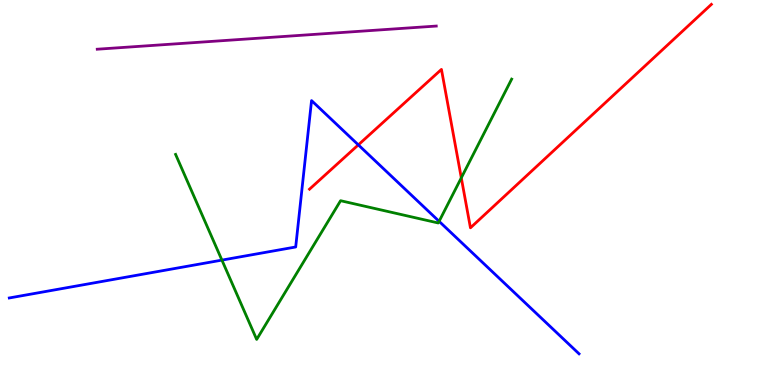[{'lines': ['blue', 'red'], 'intersections': [{'x': 4.62, 'y': 6.24}]}, {'lines': ['green', 'red'], 'intersections': [{'x': 5.95, 'y': 5.38}]}, {'lines': ['purple', 'red'], 'intersections': []}, {'lines': ['blue', 'green'], 'intersections': [{'x': 2.86, 'y': 3.24}, {'x': 5.67, 'y': 4.25}]}, {'lines': ['blue', 'purple'], 'intersections': []}, {'lines': ['green', 'purple'], 'intersections': []}]